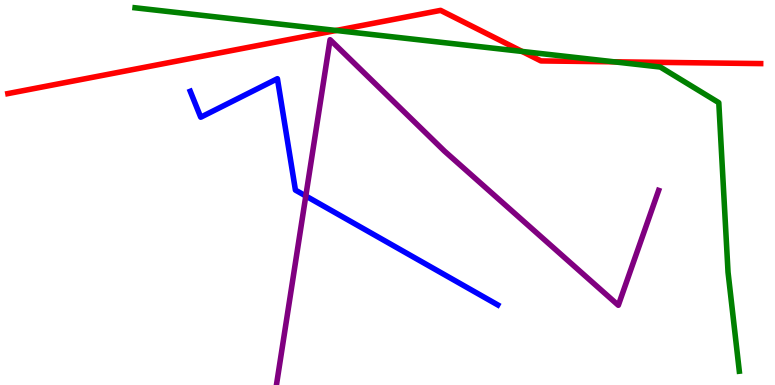[{'lines': ['blue', 'red'], 'intersections': []}, {'lines': ['green', 'red'], 'intersections': [{'x': 4.34, 'y': 9.21}, {'x': 6.74, 'y': 8.66}, {'x': 7.92, 'y': 8.39}]}, {'lines': ['purple', 'red'], 'intersections': []}, {'lines': ['blue', 'green'], 'intersections': []}, {'lines': ['blue', 'purple'], 'intersections': [{'x': 3.95, 'y': 4.91}]}, {'lines': ['green', 'purple'], 'intersections': []}]